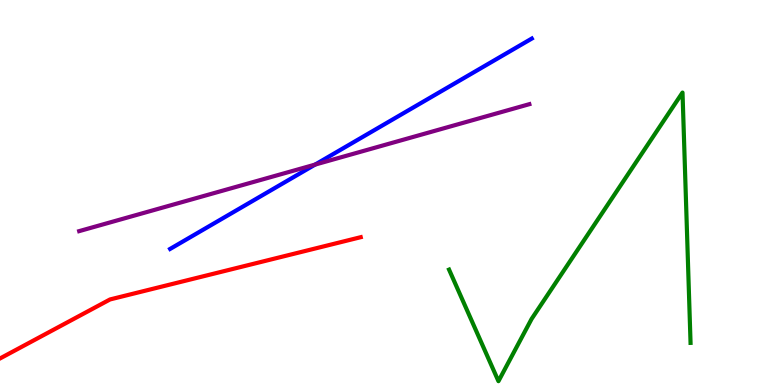[{'lines': ['blue', 'red'], 'intersections': []}, {'lines': ['green', 'red'], 'intersections': []}, {'lines': ['purple', 'red'], 'intersections': []}, {'lines': ['blue', 'green'], 'intersections': []}, {'lines': ['blue', 'purple'], 'intersections': [{'x': 4.07, 'y': 5.72}]}, {'lines': ['green', 'purple'], 'intersections': []}]